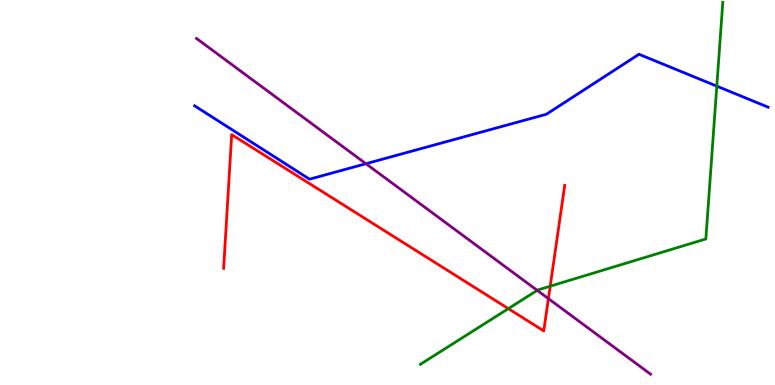[{'lines': ['blue', 'red'], 'intersections': []}, {'lines': ['green', 'red'], 'intersections': [{'x': 6.56, 'y': 1.98}, {'x': 7.1, 'y': 2.57}]}, {'lines': ['purple', 'red'], 'intersections': [{'x': 7.08, 'y': 2.24}]}, {'lines': ['blue', 'green'], 'intersections': [{'x': 9.25, 'y': 7.76}]}, {'lines': ['blue', 'purple'], 'intersections': [{'x': 4.72, 'y': 5.75}]}, {'lines': ['green', 'purple'], 'intersections': [{'x': 6.93, 'y': 2.46}]}]